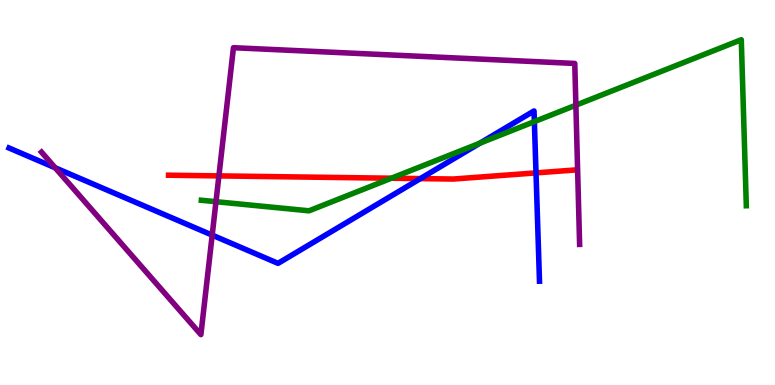[{'lines': ['blue', 'red'], 'intersections': [{'x': 5.42, 'y': 5.36}, {'x': 6.92, 'y': 5.51}]}, {'lines': ['green', 'red'], 'intersections': [{'x': 5.05, 'y': 5.37}]}, {'lines': ['purple', 'red'], 'intersections': [{'x': 2.82, 'y': 5.43}]}, {'lines': ['blue', 'green'], 'intersections': [{'x': 6.19, 'y': 6.28}, {'x': 6.9, 'y': 6.84}]}, {'lines': ['blue', 'purple'], 'intersections': [{'x': 0.712, 'y': 5.64}, {'x': 2.74, 'y': 3.89}]}, {'lines': ['green', 'purple'], 'intersections': [{'x': 2.79, 'y': 4.76}, {'x': 7.43, 'y': 7.27}]}]